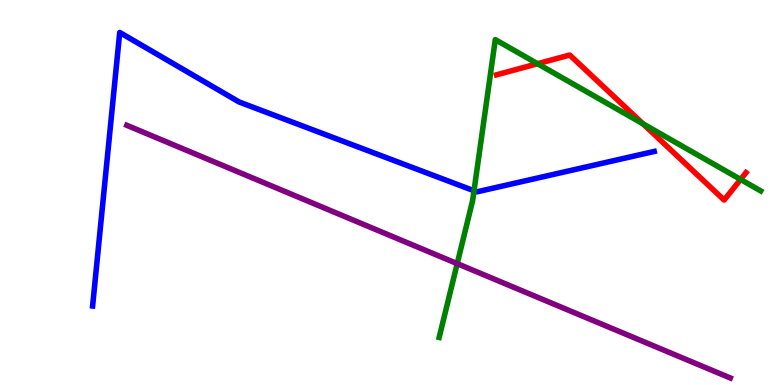[{'lines': ['blue', 'red'], 'intersections': []}, {'lines': ['green', 'red'], 'intersections': [{'x': 6.94, 'y': 8.34}, {'x': 8.3, 'y': 6.78}, {'x': 9.56, 'y': 5.34}]}, {'lines': ['purple', 'red'], 'intersections': []}, {'lines': ['blue', 'green'], 'intersections': [{'x': 6.12, 'y': 5.05}]}, {'lines': ['blue', 'purple'], 'intersections': []}, {'lines': ['green', 'purple'], 'intersections': [{'x': 5.9, 'y': 3.15}]}]